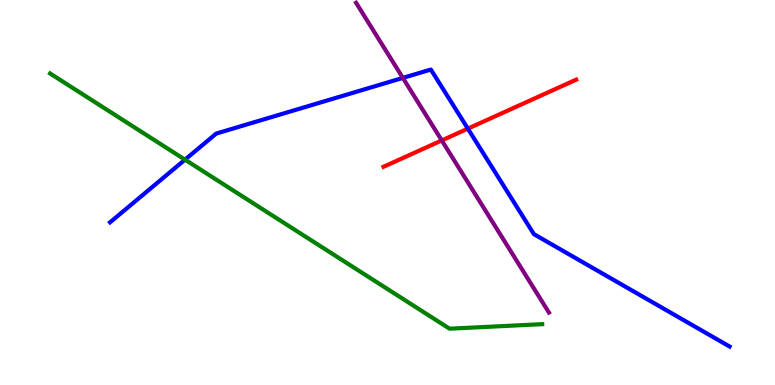[{'lines': ['blue', 'red'], 'intersections': [{'x': 6.04, 'y': 6.66}]}, {'lines': ['green', 'red'], 'intersections': []}, {'lines': ['purple', 'red'], 'intersections': [{'x': 5.7, 'y': 6.35}]}, {'lines': ['blue', 'green'], 'intersections': [{'x': 2.39, 'y': 5.85}]}, {'lines': ['blue', 'purple'], 'intersections': [{'x': 5.2, 'y': 7.98}]}, {'lines': ['green', 'purple'], 'intersections': []}]